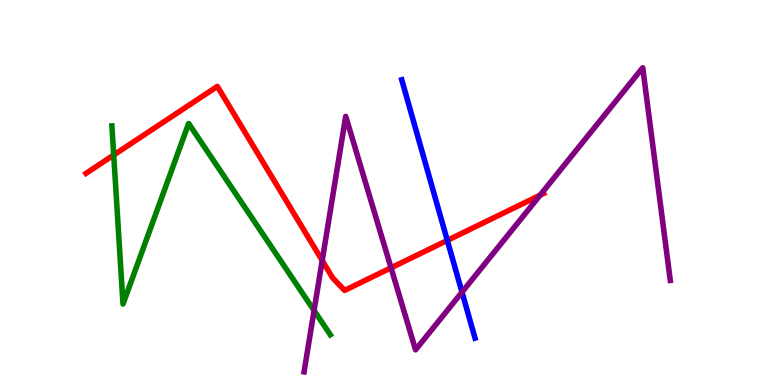[{'lines': ['blue', 'red'], 'intersections': [{'x': 5.77, 'y': 3.76}]}, {'lines': ['green', 'red'], 'intersections': [{'x': 1.47, 'y': 5.97}]}, {'lines': ['purple', 'red'], 'intersections': [{'x': 4.16, 'y': 3.23}, {'x': 5.05, 'y': 3.04}, {'x': 6.97, 'y': 4.93}]}, {'lines': ['blue', 'green'], 'intersections': []}, {'lines': ['blue', 'purple'], 'intersections': [{'x': 5.96, 'y': 2.41}]}, {'lines': ['green', 'purple'], 'intersections': [{'x': 4.05, 'y': 1.93}]}]